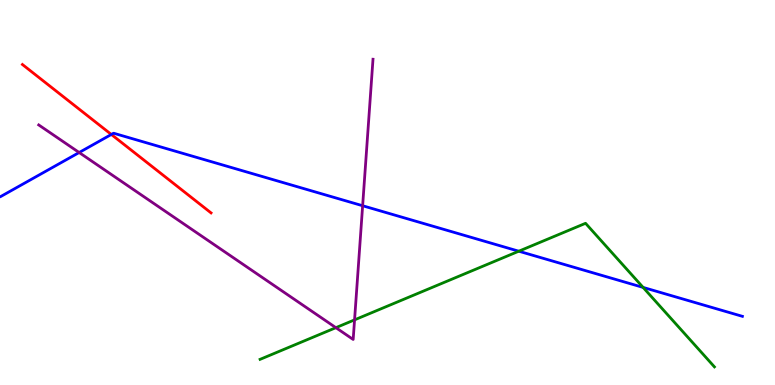[{'lines': ['blue', 'red'], 'intersections': [{'x': 1.44, 'y': 6.51}]}, {'lines': ['green', 'red'], 'intersections': []}, {'lines': ['purple', 'red'], 'intersections': []}, {'lines': ['blue', 'green'], 'intersections': [{'x': 6.69, 'y': 3.48}, {'x': 8.3, 'y': 2.53}]}, {'lines': ['blue', 'purple'], 'intersections': [{'x': 1.02, 'y': 6.04}, {'x': 4.68, 'y': 4.66}]}, {'lines': ['green', 'purple'], 'intersections': [{'x': 4.33, 'y': 1.49}, {'x': 4.58, 'y': 1.69}]}]